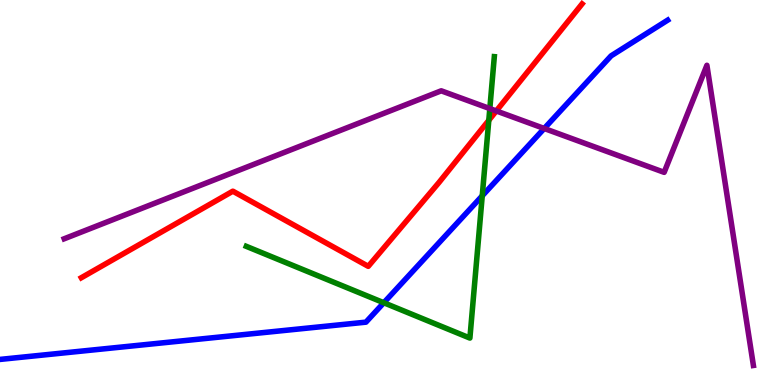[{'lines': ['blue', 'red'], 'intersections': []}, {'lines': ['green', 'red'], 'intersections': [{'x': 6.31, 'y': 6.88}]}, {'lines': ['purple', 'red'], 'intersections': [{'x': 6.4, 'y': 7.12}]}, {'lines': ['blue', 'green'], 'intersections': [{'x': 4.95, 'y': 2.14}, {'x': 6.22, 'y': 4.91}]}, {'lines': ['blue', 'purple'], 'intersections': [{'x': 7.02, 'y': 6.66}]}, {'lines': ['green', 'purple'], 'intersections': [{'x': 6.32, 'y': 7.18}]}]